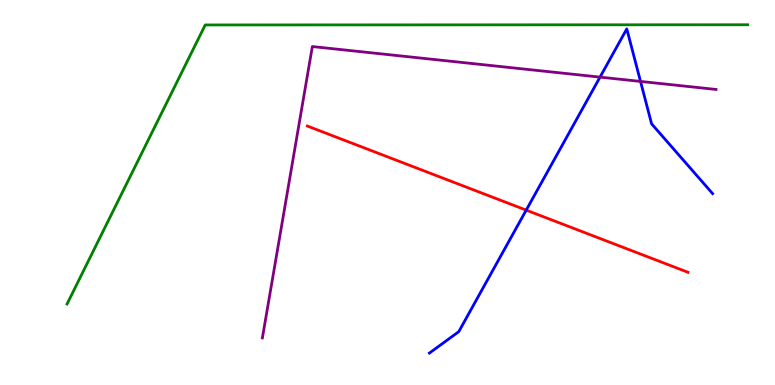[{'lines': ['blue', 'red'], 'intersections': [{'x': 6.79, 'y': 4.54}]}, {'lines': ['green', 'red'], 'intersections': []}, {'lines': ['purple', 'red'], 'intersections': []}, {'lines': ['blue', 'green'], 'intersections': []}, {'lines': ['blue', 'purple'], 'intersections': [{'x': 7.74, 'y': 8.0}, {'x': 8.26, 'y': 7.89}]}, {'lines': ['green', 'purple'], 'intersections': []}]